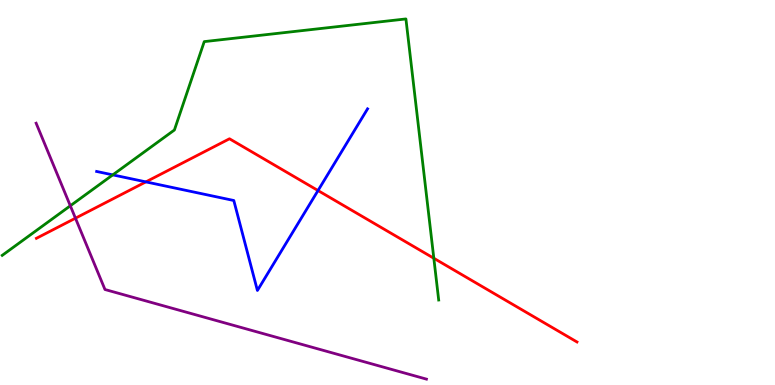[{'lines': ['blue', 'red'], 'intersections': [{'x': 1.88, 'y': 5.28}, {'x': 4.1, 'y': 5.05}]}, {'lines': ['green', 'red'], 'intersections': [{'x': 5.6, 'y': 3.29}]}, {'lines': ['purple', 'red'], 'intersections': [{'x': 0.974, 'y': 4.33}]}, {'lines': ['blue', 'green'], 'intersections': [{'x': 1.46, 'y': 5.46}]}, {'lines': ['blue', 'purple'], 'intersections': []}, {'lines': ['green', 'purple'], 'intersections': [{'x': 0.907, 'y': 4.65}]}]